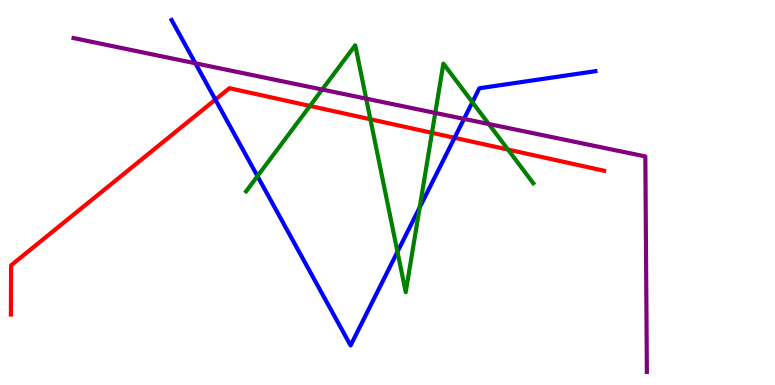[{'lines': ['blue', 'red'], 'intersections': [{'x': 2.78, 'y': 7.41}, {'x': 5.87, 'y': 6.42}]}, {'lines': ['green', 'red'], 'intersections': [{'x': 4.0, 'y': 7.25}, {'x': 4.78, 'y': 6.9}, {'x': 5.57, 'y': 6.55}, {'x': 6.55, 'y': 6.12}]}, {'lines': ['purple', 'red'], 'intersections': []}, {'lines': ['blue', 'green'], 'intersections': [{'x': 3.32, 'y': 5.42}, {'x': 5.13, 'y': 3.46}, {'x': 5.42, 'y': 4.61}, {'x': 6.1, 'y': 7.35}]}, {'lines': ['blue', 'purple'], 'intersections': [{'x': 2.52, 'y': 8.36}, {'x': 5.99, 'y': 6.91}]}, {'lines': ['green', 'purple'], 'intersections': [{'x': 4.16, 'y': 7.67}, {'x': 4.72, 'y': 7.44}, {'x': 5.62, 'y': 7.07}, {'x': 6.31, 'y': 6.78}]}]